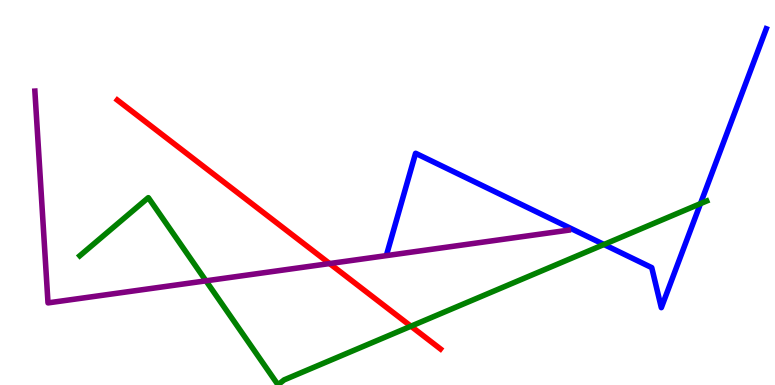[{'lines': ['blue', 'red'], 'intersections': []}, {'lines': ['green', 'red'], 'intersections': [{'x': 5.3, 'y': 1.53}]}, {'lines': ['purple', 'red'], 'intersections': [{'x': 4.25, 'y': 3.15}]}, {'lines': ['blue', 'green'], 'intersections': [{'x': 7.79, 'y': 3.65}, {'x': 9.04, 'y': 4.71}]}, {'lines': ['blue', 'purple'], 'intersections': []}, {'lines': ['green', 'purple'], 'intersections': [{'x': 2.66, 'y': 2.71}]}]